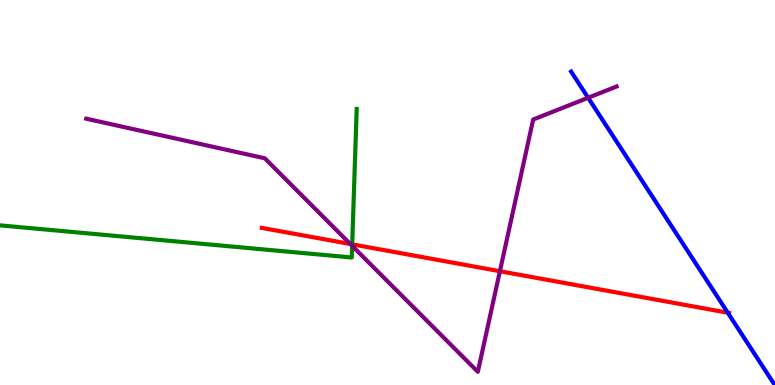[{'lines': ['blue', 'red'], 'intersections': [{'x': 9.39, 'y': 1.88}]}, {'lines': ['green', 'red'], 'intersections': [{'x': 4.54, 'y': 3.65}]}, {'lines': ['purple', 'red'], 'intersections': [{'x': 4.52, 'y': 3.66}, {'x': 6.45, 'y': 2.96}]}, {'lines': ['blue', 'green'], 'intersections': []}, {'lines': ['blue', 'purple'], 'intersections': [{'x': 7.59, 'y': 7.46}]}, {'lines': ['green', 'purple'], 'intersections': [{'x': 4.54, 'y': 3.61}]}]